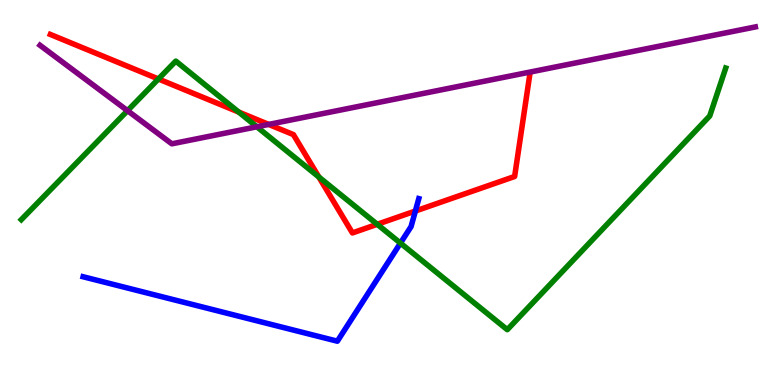[{'lines': ['blue', 'red'], 'intersections': [{'x': 5.36, 'y': 4.52}]}, {'lines': ['green', 'red'], 'intersections': [{'x': 2.04, 'y': 7.95}, {'x': 3.08, 'y': 7.09}, {'x': 4.11, 'y': 5.4}, {'x': 4.87, 'y': 4.17}]}, {'lines': ['purple', 'red'], 'intersections': [{'x': 3.47, 'y': 6.77}]}, {'lines': ['blue', 'green'], 'intersections': [{'x': 5.17, 'y': 3.69}]}, {'lines': ['blue', 'purple'], 'intersections': []}, {'lines': ['green', 'purple'], 'intersections': [{'x': 1.65, 'y': 7.13}, {'x': 3.31, 'y': 6.71}]}]